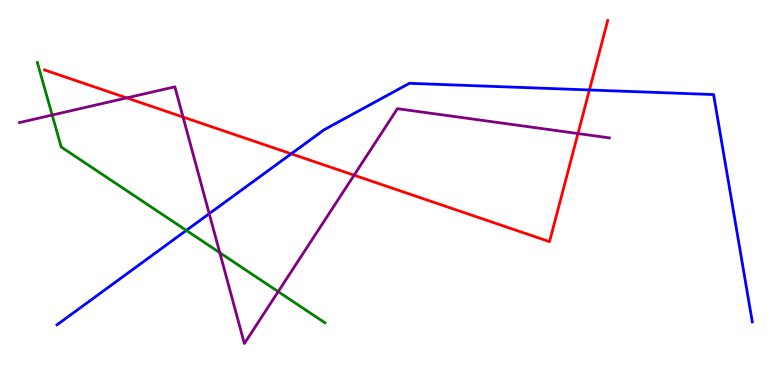[{'lines': ['blue', 'red'], 'intersections': [{'x': 3.76, 'y': 6.0}, {'x': 7.61, 'y': 7.66}]}, {'lines': ['green', 'red'], 'intersections': []}, {'lines': ['purple', 'red'], 'intersections': [{'x': 1.64, 'y': 7.46}, {'x': 2.36, 'y': 6.96}, {'x': 4.57, 'y': 5.45}, {'x': 7.46, 'y': 6.53}]}, {'lines': ['blue', 'green'], 'intersections': [{'x': 2.4, 'y': 4.02}]}, {'lines': ['blue', 'purple'], 'intersections': [{'x': 2.7, 'y': 4.45}]}, {'lines': ['green', 'purple'], 'intersections': [{'x': 0.673, 'y': 7.01}, {'x': 2.84, 'y': 3.44}, {'x': 3.59, 'y': 2.43}]}]